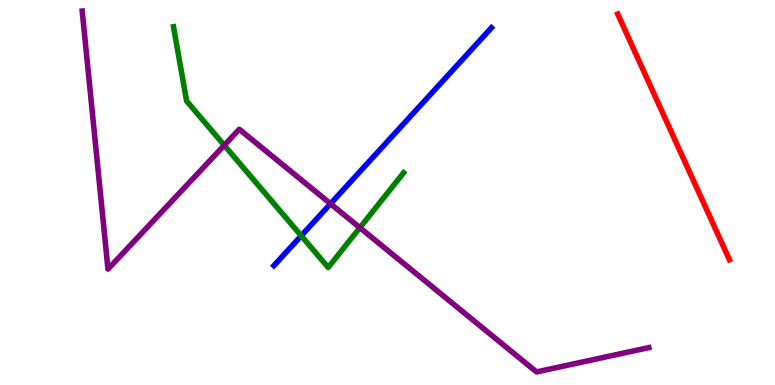[{'lines': ['blue', 'red'], 'intersections': []}, {'lines': ['green', 'red'], 'intersections': []}, {'lines': ['purple', 'red'], 'intersections': []}, {'lines': ['blue', 'green'], 'intersections': [{'x': 3.89, 'y': 3.88}]}, {'lines': ['blue', 'purple'], 'intersections': [{'x': 4.26, 'y': 4.71}]}, {'lines': ['green', 'purple'], 'intersections': [{'x': 2.89, 'y': 6.23}, {'x': 4.64, 'y': 4.09}]}]